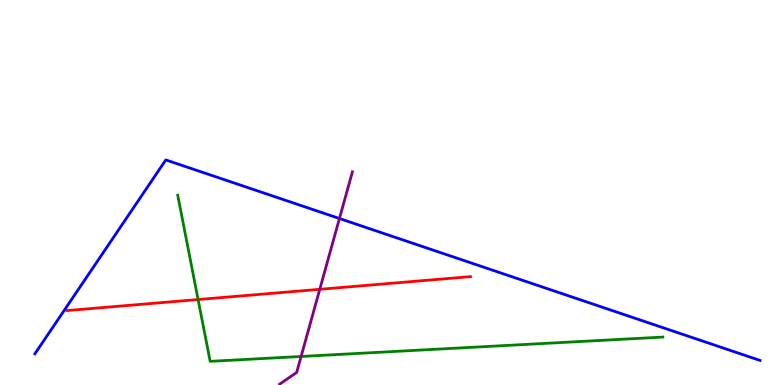[{'lines': ['blue', 'red'], 'intersections': []}, {'lines': ['green', 'red'], 'intersections': [{'x': 2.56, 'y': 2.22}]}, {'lines': ['purple', 'red'], 'intersections': [{'x': 4.13, 'y': 2.49}]}, {'lines': ['blue', 'green'], 'intersections': []}, {'lines': ['blue', 'purple'], 'intersections': [{'x': 4.38, 'y': 4.32}]}, {'lines': ['green', 'purple'], 'intersections': [{'x': 3.89, 'y': 0.741}]}]